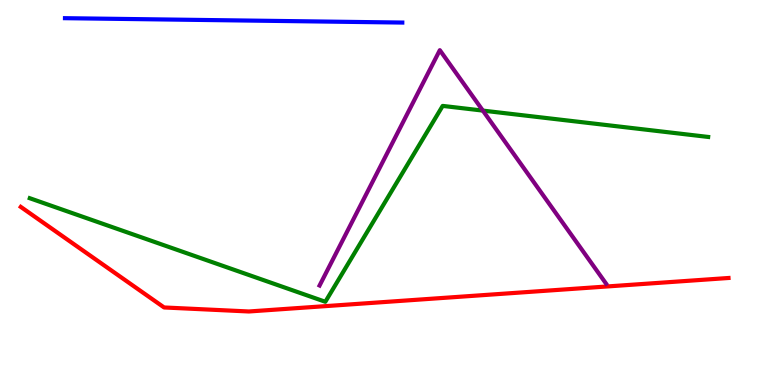[{'lines': ['blue', 'red'], 'intersections': []}, {'lines': ['green', 'red'], 'intersections': []}, {'lines': ['purple', 'red'], 'intersections': []}, {'lines': ['blue', 'green'], 'intersections': []}, {'lines': ['blue', 'purple'], 'intersections': []}, {'lines': ['green', 'purple'], 'intersections': [{'x': 6.23, 'y': 7.13}]}]